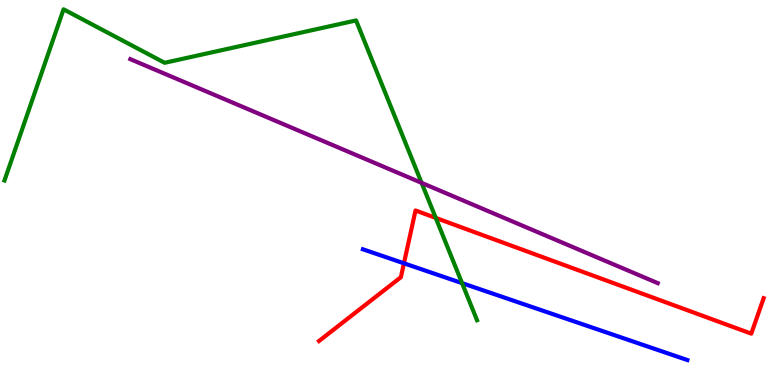[{'lines': ['blue', 'red'], 'intersections': [{'x': 5.21, 'y': 3.16}]}, {'lines': ['green', 'red'], 'intersections': [{'x': 5.62, 'y': 4.34}]}, {'lines': ['purple', 'red'], 'intersections': []}, {'lines': ['blue', 'green'], 'intersections': [{'x': 5.96, 'y': 2.65}]}, {'lines': ['blue', 'purple'], 'intersections': []}, {'lines': ['green', 'purple'], 'intersections': [{'x': 5.44, 'y': 5.25}]}]